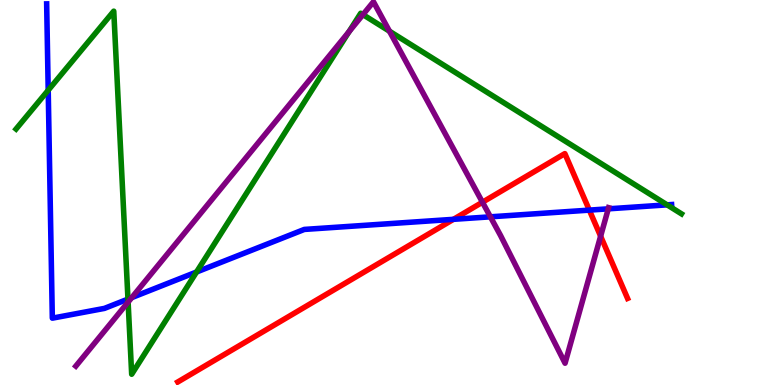[{'lines': ['blue', 'red'], 'intersections': [{'x': 5.85, 'y': 4.3}, {'x': 7.6, 'y': 4.54}]}, {'lines': ['green', 'red'], 'intersections': []}, {'lines': ['purple', 'red'], 'intersections': [{'x': 6.23, 'y': 4.75}, {'x': 7.75, 'y': 3.87}]}, {'lines': ['blue', 'green'], 'intersections': [{'x': 0.622, 'y': 7.66}, {'x': 1.65, 'y': 2.23}, {'x': 2.54, 'y': 2.93}, {'x': 8.61, 'y': 4.68}]}, {'lines': ['blue', 'purple'], 'intersections': [{'x': 1.7, 'y': 2.27}, {'x': 6.33, 'y': 4.37}, {'x': 7.85, 'y': 4.58}]}, {'lines': ['green', 'purple'], 'intersections': [{'x': 1.65, 'y': 2.15}, {'x': 4.5, 'y': 9.18}, {'x': 4.68, 'y': 9.62}, {'x': 5.03, 'y': 9.19}]}]